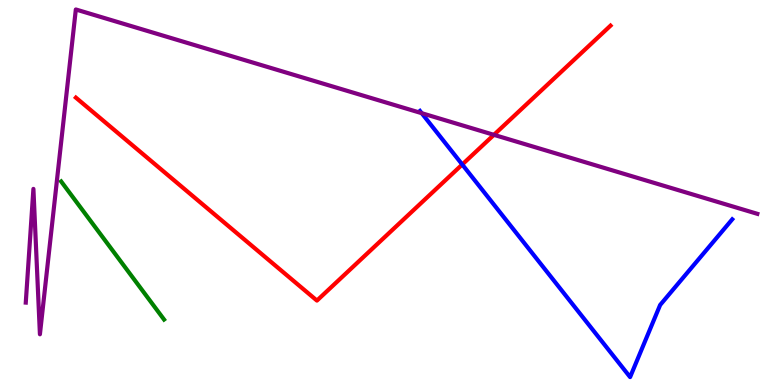[{'lines': ['blue', 'red'], 'intersections': [{'x': 5.96, 'y': 5.73}]}, {'lines': ['green', 'red'], 'intersections': []}, {'lines': ['purple', 'red'], 'intersections': [{'x': 6.37, 'y': 6.5}]}, {'lines': ['blue', 'green'], 'intersections': []}, {'lines': ['blue', 'purple'], 'intersections': [{'x': 5.44, 'y': 7.06}]}, {'lines': ['green', 'purple'], 'intersections': []}]